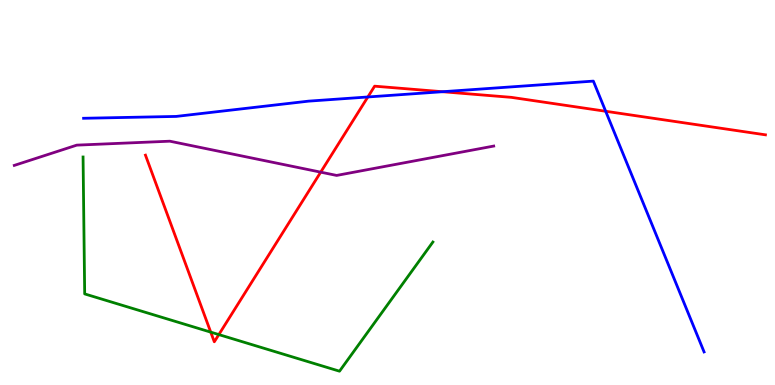[{'lines': ['blue', 'red'], 'intersections': [{'x': 4.75, 'y': 7.48}, {'x': 5.71, 'y': 7.62}, {'x': 7.82, 'y': 7.11}]}, {'lines': ['green', 'red'], 'intersections': [{'x': 2.72, 'y': 1.37}, {'x': 2.82, 'y': 1.31}]}, {'lines': ['purple', 'red'], 'intersections': [{'x': 4.14, 'y': 5.53}]}, {'lines': ['blue', 'green'], 'intersections': []}, {'lines': ['blue', 'purple'], 'intersections': []}, {'lines': ['green', 'purple'], 'intersections': []}]